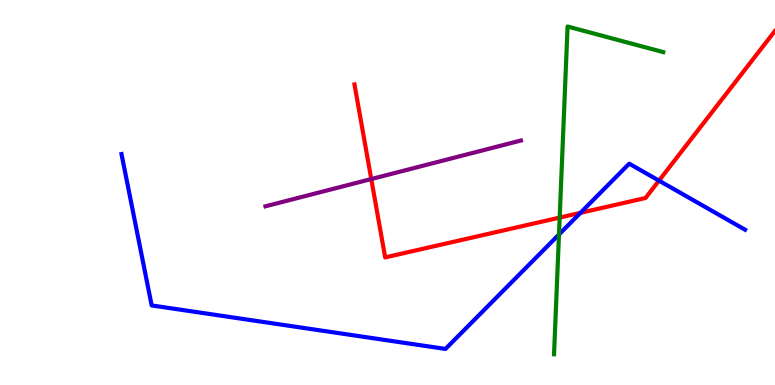[{'lines': ['blue', 'red'], 'intersections': [{'x': 7.49, 'y': 4.47}, {'x': 8.5, 'y': 5.31}]}, {'lines': ['green', 'red'], 'intersections': [{'x': 7.22, 'y': 4.35}]}, {'lines': ['purple', 'red'], 'intersections': [{'x': 4.79, 'y': 5.35}]}, {'lines': ['blue', 'green'], 'intersections': [{'x': 7.21, 'y': 3.91}]}, {'lines': ['blue', 'purple'], 'intersections': []}, {'lines': ['green', 'purple'], 'intersections': []}]